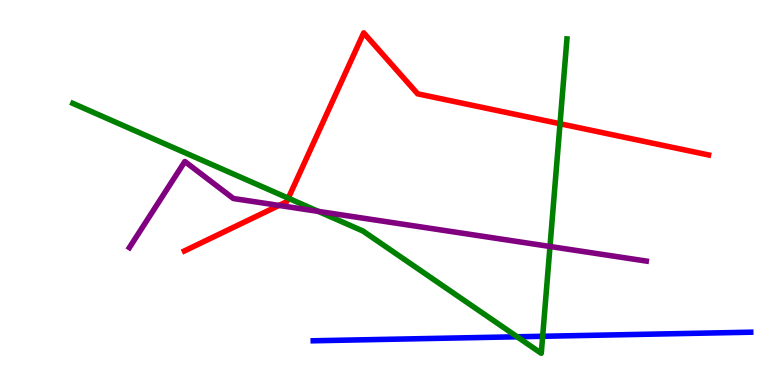[{'lines': ['blue', 'red'], 'intersections': []}, {'lines': ['green', 'red'], 'intersections': [{'x': 3.72, 'y': 4.85}, {'x': 7.23, 'y': 6.79}]}, {'lines': ['purple', 'red'], 'intersections': [{'x': 3.6, 'y': 4.66}]}, {'lines': ['blue', 'green'], 'intersections': [{'x': 6.67, 'y': 1.25}, {'x': 7.0, 'y': 1.27}]}, {'lines': ['blue', 'purple'], 'intersections': []}, {'lines': ['green', 'purple'], 'intersections': [{'x': 4.11, 'y': 4.51}, {'x': 7.1, 'y': 3.6}]}]